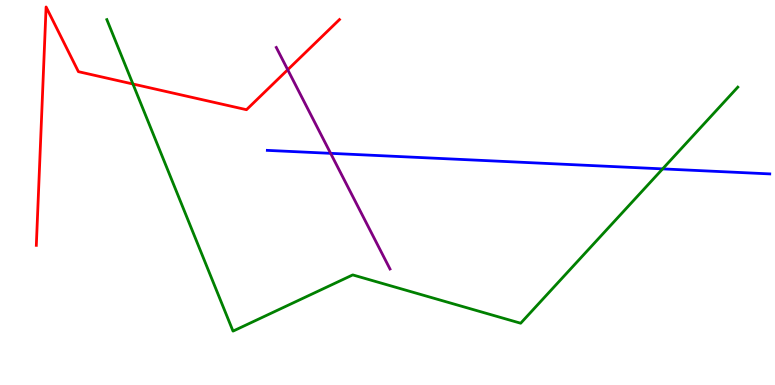[{'lines': ['blue', 'red'], 'intersections': []}, {'lines': ['green', 'red'], 'intersections': [{'x': 1.72, 'y': 7.82}]}, {'lines': ['purple', 'red'], 'intersections': [{'x': 3.71, 'y': 8.19}]}, {'lines': ['blue', 'green'], 'intersections': [{'x': 8.55, 'y': 5.61}]}, {'lines': ['blue', 'purple'], 'intersections': [{'x': 4.27, 'y': 6.02}]}, {'lines': ['green', 'purple'], 'intersections': []}]